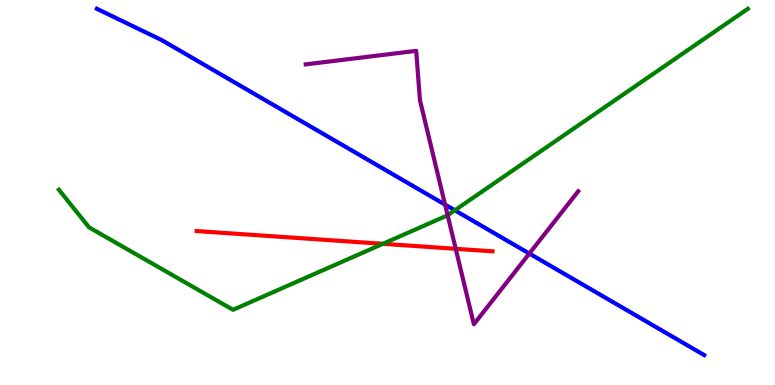[{'lines': ['blue', 'red'], 'intersections': []}, {'lines': ['green', 'red'], 'intersections': [{'x': 4.94, 'y': 3.67}]}, {'lines': ['purple', 'red'], 'intersections': [{'x': 5.88, 'y': 3.54}]}, {'lines': ['blue', 'green'], 'intersections': [{'x': 5.87, 'y': 4.54}]}, {'lines': ['blue', 'purple'], 'intersections': [{'x': 5.74, 'y': 4.69}, {'x': 6.83, 'y': 3.41}]}, {'lines': ['green', 'purple'], 'intersections': [{'x': 5.78, 'y': 4.41}]}]